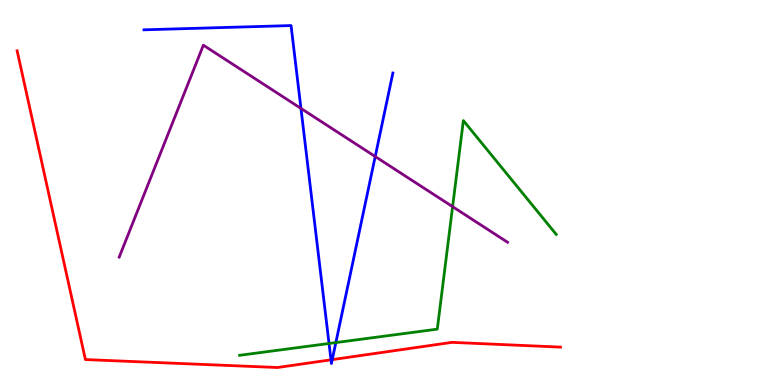[{'lines': ['blue', 'red'], 'intersections': [{'x': 4.27, 'y': 0.654}, {'x': 4.29, 'y': 0.659}]}, {'lines': ['green', 'red'], 'intersections': []}, {'lines': ['purple', 'red'], 'intersections': []}, {'lines': ['blue', 'green'], 'intersections': [{'x': 4.25, 'y': 1.08}, {'x': 4.33, 'y': 1.1}]}, {'lines': ['blue', 'purple'], 'intersections': [{'x': 3.88, 'y': 7.18}, {'x': 4.84, 'y': 5.93}]}, {'lines': ['green', 'purple'], 'intersections': [{'x': 5.84, 'y': 4.63}]}]